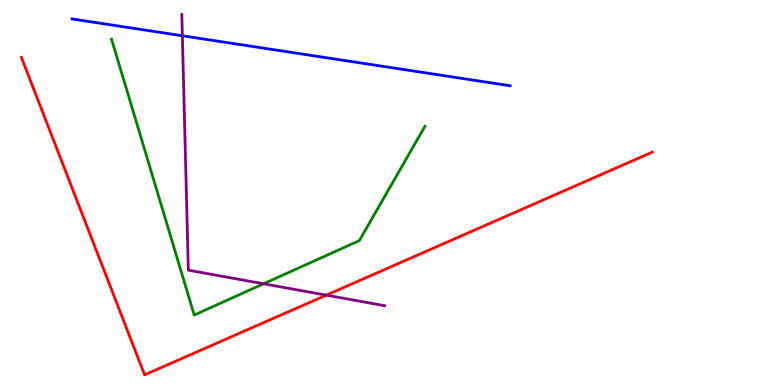[{'lines': ['blue', 'red'], 'intersections': []}, {'lines': ['green', 'red'], 'intersections': []}, {'lines': ['purple', 'red'], 'intersections': [{'x': 4.21, 'y': 2.33}]}, {'lines': ['blue', 'green'], 'intersections': []}, {'lines': ['blue', 'purple'], 'intersections': [{'x': 2.35, 'y': 9.07}]}, {'lines': ['green', 'purple'], 'intersections': [{'x': 3.4, 'y': 2.63}]}]